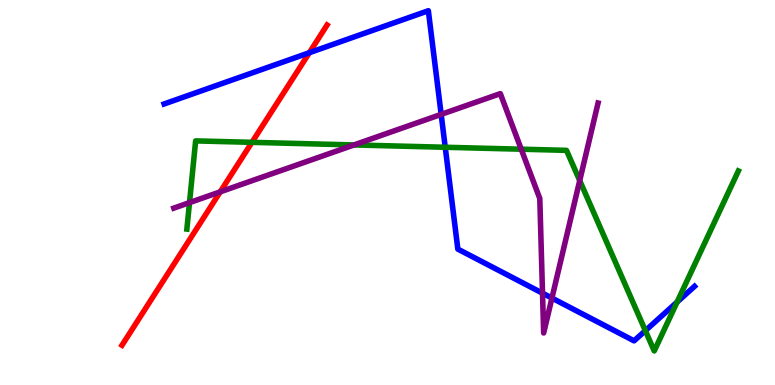[{'lines': ['blue', 'red'], 'intersections': [{'x': 3.99, 'y': 8.63}]}, {'lines': ['green', 'red'], 'intersections': [{'x': 3.25, 'y': 6.3}]}, {'lines': ['purple', 'red'], 'intersections': [{'x': 2.84, 'y': 5.02}]}, {'lines': ['blue', 'green'], 'intersections': [{'x': 5.75, 'y': 6.17}, {'x': 8.33, 'y': 1.41}, {'x': 8.74, 'y': 2.15}]}, {'lines': ['blue', 'purple'], 'intersections': [{'x': 5.69, 'y': 7.03}, {'x': 7.0, 'y': 2.39}, {'x': 7.12, 'y': 2.26}]}, {'lines': ['green', 'purple'], 'intersections': [{'x': 2.45, 'y': 4.74}, {'x': 4.57, 'y': 6.24}, {'x': 6.73, 'y': 6.12}, {'x': 7.48, 'y': 5.31}]}]